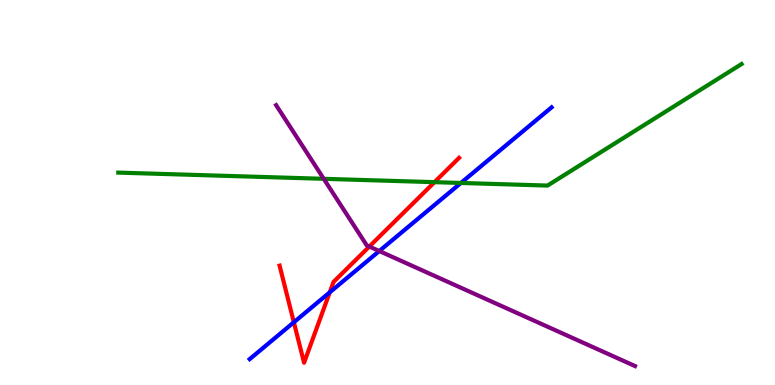[{'lines': ['blue', 'red'], 'intersections': [{'x': 3.79, 'y': 1.63}, {'x': 4.25, 'y': 2.41}]}, {'lines': ['green', 'red'], 'intersections': [{'x': 5.61, 'y': 5.27}]}, {'lines': ['purple', 'red'], 'intersections': [{'x': 4.77, 'y': 3.6}]}, {'lines': ['blue', 'green'], 'intersections': [{'x': 5.95, 'y': 5.25}]}, {'lines': ['blue', 'purple'], 'intersections': [{'x': 4.89, 'y': 3.48}]}, {'lines': ['green', 'purple'], 'intersections': [{'x': 4.18, 'y': 5.36}]}]